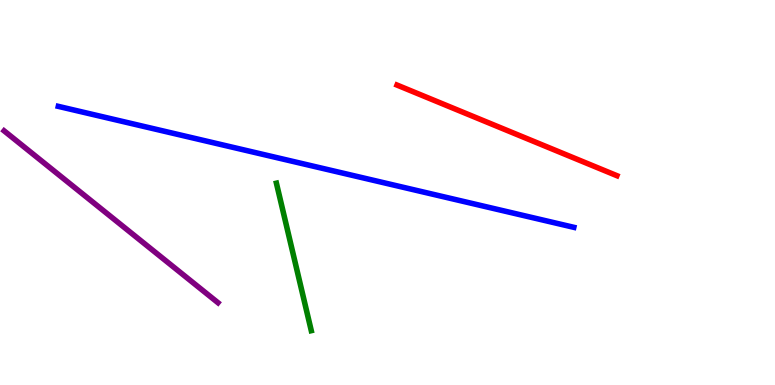[{'lines': ['blue', 'red'], 'intersections': []}, {'lines': ['green', 'red'], 'intersections': []}, {'lines': ['purple', 'red'], 'intersections': []}, {'lines': ['blue', 'green'], 'intersections': []}, {'lines': ['blue', 'purple'], 'intersections': []}, {'lines': ['green', 'purple'], 'intersections': []}]